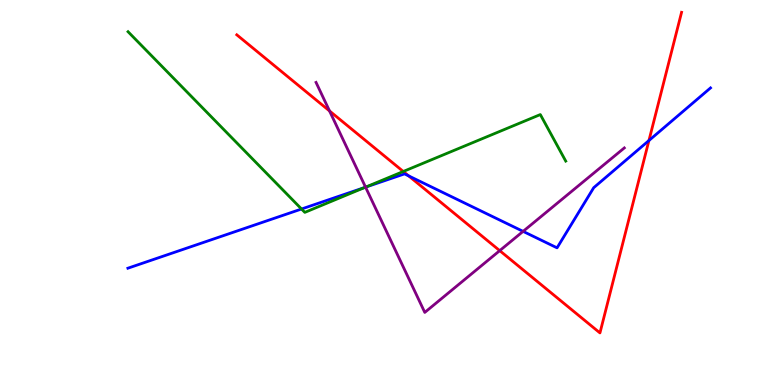[{'lines': ['blue', 'red'], 'intersections': [{'x': 5.27, 'y': 5.43}, {'x': 8.37, 'y': 6.35}]}, {'lines': ['green', 'red'], 'intersections': [{'x': 5.2, 'y': 5.55}]}, {'lines': ['purple', 'red'], 'intersections': [{'x': 4.25, 'y': 7.12}, {'x': 6.45, 'y': 3.49}]}, {'lines': ['blue', 'green'], 'intersections': [{'x': 3.89, 'y': 4.57}, {'x': 4.71, 'y': 5.13}]}, {'lines': ['blue', 'purple'], 'intersections': [{'x': 4.72, 'y': 5.14}, {'x': 6.75, 'y': 3.99}]}, {'lines': ['green', 'purple'], 'intersections': [{'x': 4.72, 'y': 5.14}]}]